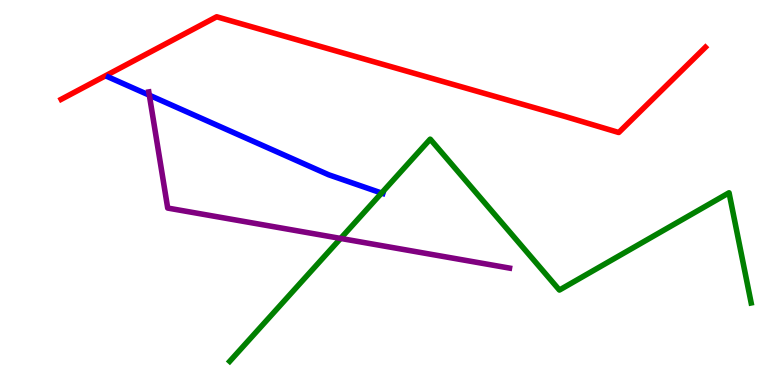[{'lines': ['blue', 'red'], 'intersections': []}, {'lines': ['green', 'red'], 'intersections': []}, {'lines': ['purple', 'red'], 'intersections': []}, {'lines': ['blue', 'green'], 'intersections': [{'x': 4.92, 'y': 4.99}]}, {'lines': ['blue', 'purple'], 'intersections': [{'x': 1.93, 'y': 7.53}]}, {'lines': ['green', 'purple'], 'intersections': [{'x': 4.4, 'y': 3.81}]}]